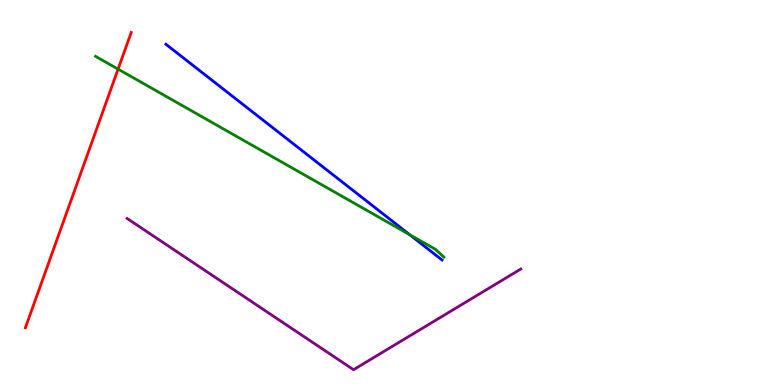[{'lines': ['blue', 'red'], 'intersections': []}, {'lines': ['green', 'red'], 'intersections': [{'x': 1.52, 'y': 8.2}]}, {'lines': ['purple', 'red'], 'intersections': []}, {'lines': ['blue', 'green'], 'intersections': [{'x': 5.29, 'y': 3.9}]}, {'lines': ['blue', 'purple'], 'intersections': []}, {'lines': ['green', 'purple'], 'intersections': []}]